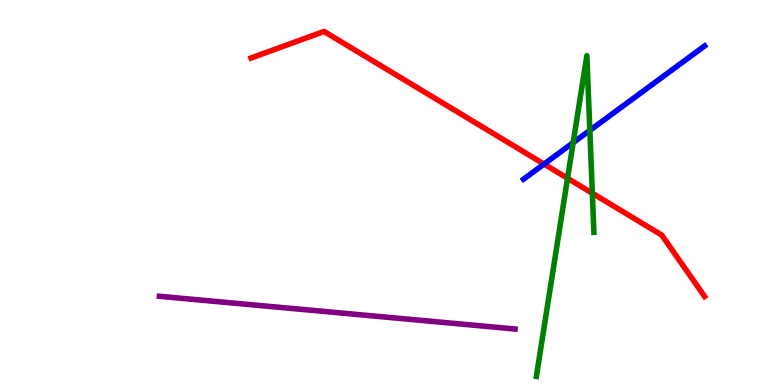[{'lines': ['blue', 'red'], 'intersections': [{'x': 7.02, 'y': 5.74}]}, {'lines': ['green', 'red'], 'intersections': [{'x': 7.32, 'y': 5.37}, {'x': 7.64, 'y': 4.98}]}, {'lines': ['purple', 'red'], 'intersections': []}, {'lines': ['blue', 'green'], 'intersections': [{'x': 7.4, 'y': 6.29}, {'x': 7.61, 'y': 6.61}]}, {'lines': ['blue', 'purple'], 'intersections': []}, {'lines': ['green', 'purple'], 'intersections': []}]